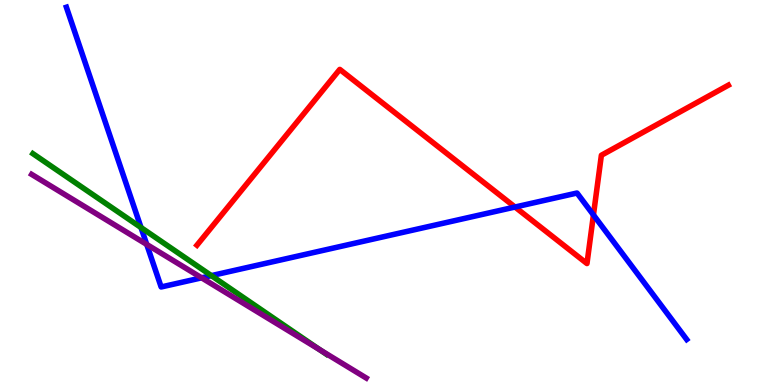[{'lines': ['blue', 'red'], 'intersections': [{'x': 6.65, 'y': 4.62}, {'x': 7.66, 'y': 4.42}]}, {'lines': ['green', 'red'], 'intersections': []}, {'lines': ['purple', 'red'], 'intersections': []}, {'lines': ['blue', 'green'], 'intersections': [{'x': 1.82, 'y': 4.09}, {'x': 2.73, 'y': 2.84}]}, {'lines': ['blue', 'purple'], 'intersections': [{'x': 1.89, 'y': 3.65}, {'x': 2.6, 'y': 2.78}]}, {'lines': ['green', 'purple'], 'intersections': [{'x': 4.13, 'y': 0.913}]}]